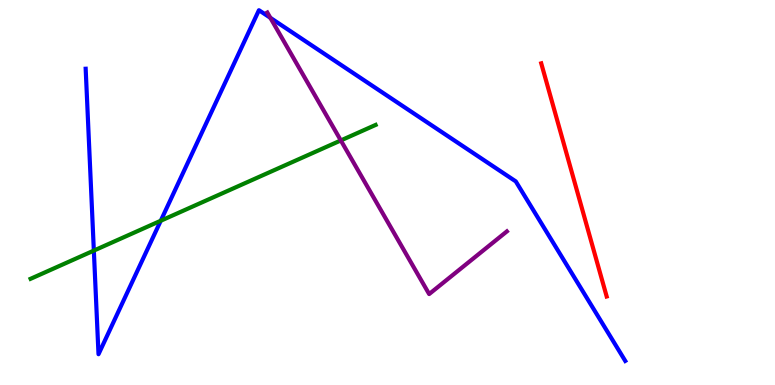[{'lines': ['blue', 'red'], 'intersections': []}, {'lines': ['green', 'red'], 'intersections': []}, {'lines': ['purple', 'red'], 'intersections': []}, {'lines': ['blue', 'green'], 'intersections': [{'x': 1.21, 'y': 3.49}, {'x': 2.07, 'y': 4.27}]}, {'lines': ['blue', 'purple'], 'intersections': [{'x': 3.49, 'y': 9.54}]}, {'lines': ['green', 'purple'], 'intersections': [{'x': 4.4, 'y': 6.35}]}]